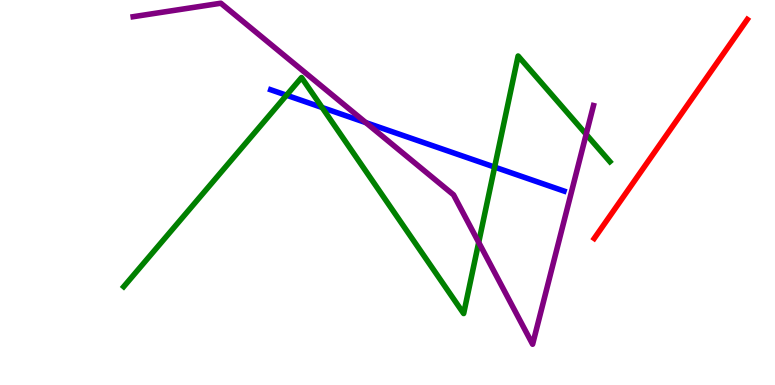[{'lines': ['blue', 'red'], 'intersections': []}, {'lines': ['green', 'red'], 'intersections': []}, {'lines': ['purple', 'red'], 'intersections': []}, {'lines': ['blue', 'green'], 'intersections': [{'x': 3.7, 'y': 7.53}, {'x': 4.16, 'y': 7.21}, {'x': 6.38, 'y': 5.66}]}, {'lines': ['blue', 'purple'], 'intersections': [{'x': 4.72, 'y': 6.82}]}, {'lines': ['green', 'purple'], 'intersections': [{'x': 6.18, 'y': 3.7}, {'x': 7.56, 'y': 6.51}]}]